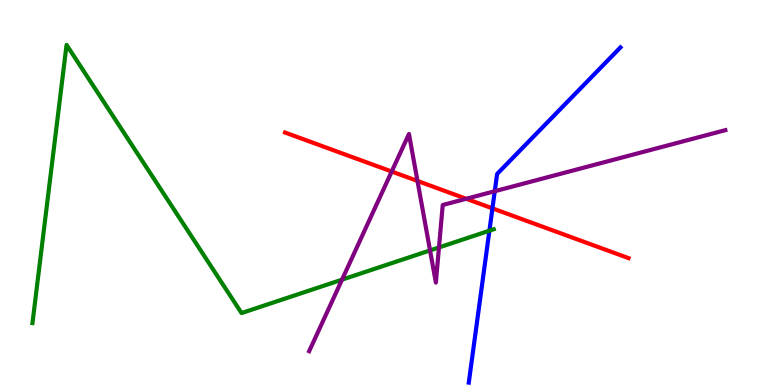[{'lines': ['blue', 'red'], 'intersections': [{'x': 6.35, 'y': 4.59}]}, {'lines': ['green', 'red'], 'intersections': []}, {'lines': ['purple', 'red'], 'intersections': [{'x': 5.05, 'y': 5.54}, {'x': 5.39, 'y': 5.3}, {'x': 6.02, 'y': 4.84}]}, {'lines': ['blue', 'green'], 'intersections': [{'x': 6.31, 'y': 4.01}]}, {'lines': ['blue', 'purple'], 'intersections': [{'x': 6.38, 'y': 5.03}]}, {'lines': ['green', 'purple'], 'intersections': [{'x': 4.41, 'y': 2.74}, {'x': 5.55, 'y': 3.5}, {'x': 5.66, 'y': 3.57}]}]